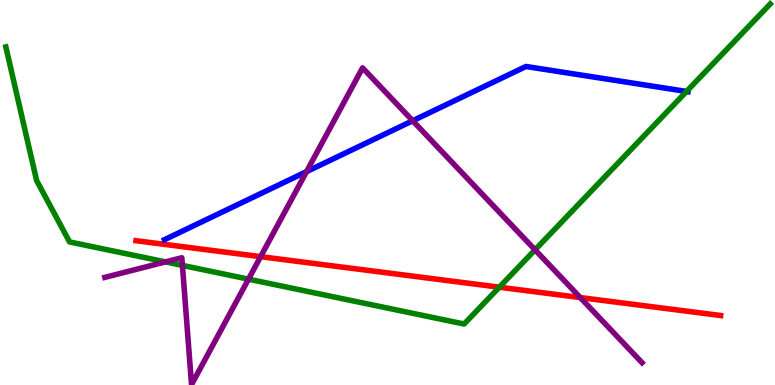[{'lines': ['blue', 'red'], 'intersections': []}, {'lines': ['green', 'red'], 'intersections': [{'x': 6.44, 'y': 2.54}]}, {'lines': ['purple', 'red'], 'intersections': [{'x': 3.36, 'y': 3.33}, {'x': 7.49, 'y': 2.27}]}, {'lines': ['blue', 'green'], 'intersections': [{'x': 8.86, 'y': 7.62}]}, {'lines': ['blue', 'purple'], 'intersections': [{'x': 3.96, 'y': 5.54}, {'x': 5.33, 'y': 6.86}]}, {'lines': ['green', 'purple'], 'intersections': [{'x': 2.14, 'y': 3.2}, {'x': 2.35, 'y': 3.11}, {'x': 3.21, 'y': 2.75}, {'x': 6.9, 'y': 3.51}]}]